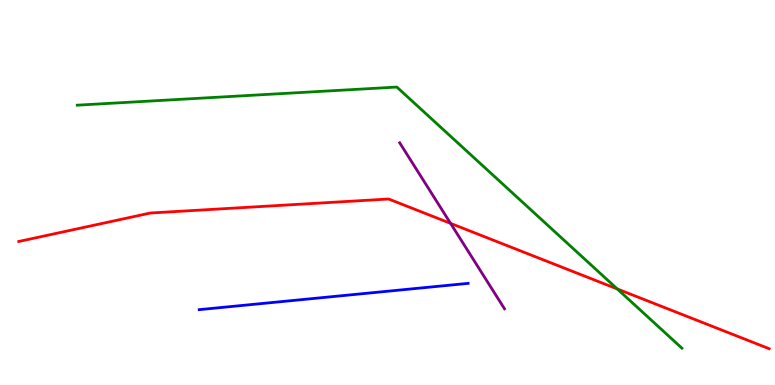[{'lines': ['blue', 'red'], 'intersections': []}, {'lines': ['green', 'red'], 'intersections': [{'x': 7.96, 'y': 2.49}]}, {'lines': ['purple', 'red'], 'intersections': [{'x': 5.81, 'y': 4.2}]}, {'lines': ['blue', 'green'], 'intersections': []}, {'lines': ['blue', 'purple'], 'intersections': []}, {'lines': ['green', 'purple'], 'intersections': []}]